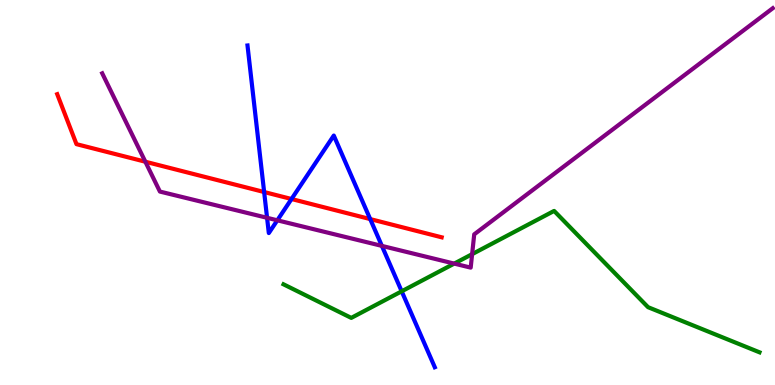[{'lines': ['blue', 'red'], 'intersections': [{'x': 3.41, 'y': 5.01}, {'x': 3.76, 'y': 4.83}, {'x': 4.78, 'y': 4.31}]}, {'lines': ['green', 'red'], 'intersections': []}, {'lines': ['purple', 'red'], 'intersections': [{'x': 1.88, 'y': 5.8}]}, {'lines': ['blue', 'green'], 'intersections': [{'x': 5.18, 'y': 2.43}]}, {'lines': ['blue', 'purple'], 'intersections': [{'x': 3.45, 'y': 4.34}, {'x': 3.58, 'y': 4.28}, {'x': 4.93, 'y': 3.61}]}, {'lines': ['green', 'purple'], 'intersections': [{'x': 5.86, 'y': 3.15}, {'x': 6.09, 'y': 3.4}]}]